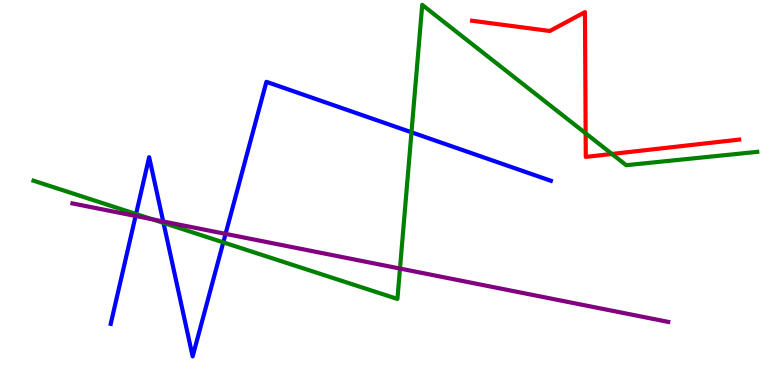[{'lines': ['blue', 'red'], 'intersections': []}, {'lines': ['green', 'red'], 'intersections': [{'x': 7.56, 'y': 6.54}, {'x': 7.9, 'y': 6.0}]}, {'lines': ['purple', 'red'], 'intersections': []}, {'lines': ['blue', 'green'], 'intersections': [{'x': 1.76, 'y': 4.44}, {'x': 2.11, 'y': 4.21}, {'x': 2.88, 'y': 3.71}, {'x': 5.31, 'y': 6.56}]}, {'lines': ['blue', 'purple'], 'intersections': [{'x': 1.75, 'y': 4.39}, {'x': 2.11, 'y': 4.25}, {'x': 2.91, 'y': 3.93}]}, {'lines': ['green', 'purple'], 'intersections': [{'x': 1.97, 'y': 4.3}, {'x': 5.16, 'y': 3.02}]}]